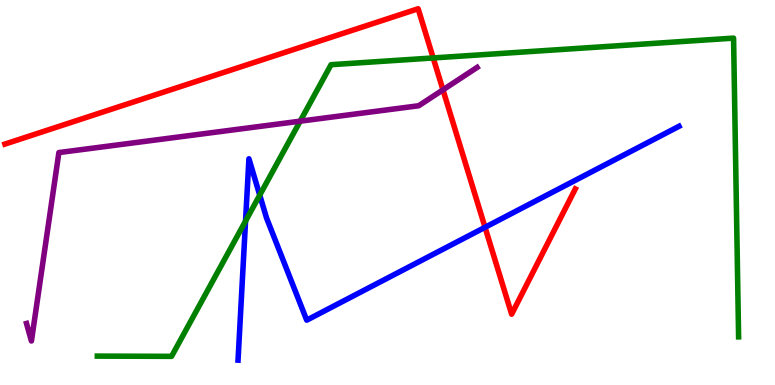[{'lines': ['blue', 'red'], 'intersections': [{'x': 6.26, 'y': 4.1}]}, {'lines': ['green', 'red'], 'intersections': [{'x': 5.59, 'y': 8.49}]}, {'lines': ['purple', 'red'], 'intersections': [{'x': 5.72, 'y': 7.67}]}, {'lines': ['blue', 'green'], 'intersections': [{'x': 3.17, 'y': 4.26}, {'x': 3.35, 'y': 4.93}]}, {'lines': ['blue', 'purple'], 'intersections': []}, {'lines': ['green', 'purple'], 'intersections': [{'x': 3.87, 'y': 6.85}]}]